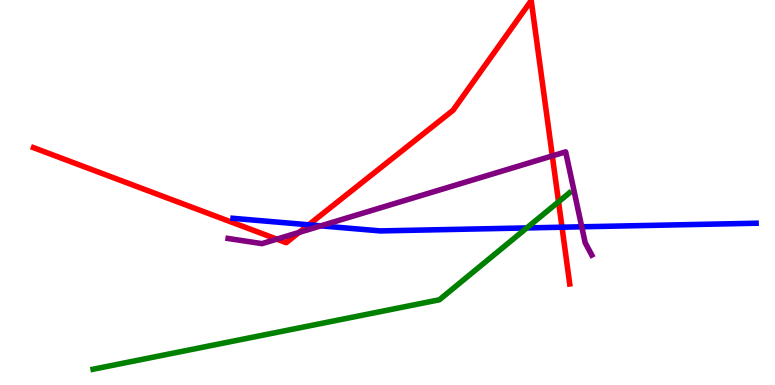[{'lines': ['blue', 'red'], 'intersections': [{'x': 3.98, 'y': 4.16}, {'x': 7.25, 'y': 4.1}]}, {'lines': ['green', 'red'], 'intersections': [{'x': 7.21, 'y': 4.76}]}, {'lines': ['purple', 'red'], 'intersections': [{'x': 3.57, 'y': 3.79}, {'x': 3.86, 'y': 3.96}, {'x': 7.13, 'y': 5.95}]}, {'lines': ['blue', 'green'], 'intersections': [{'x': 6.8, 'y': 4.08}]}, {'lines': ['blue', 'purple'], 'intersections': [{'x': 4.14, 'y': 4.13}, {'x': 7.51, 'y': 4.11}]}, {'lines': ['green', 'purple'], 'intersections': []}]